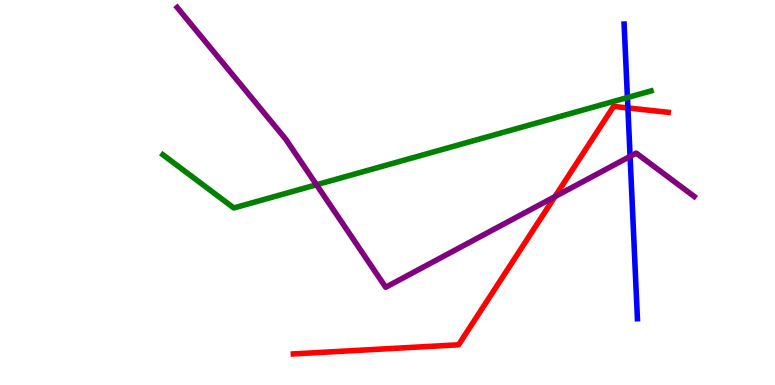[{'lines': ['blue', 'red'], 'intersections': [{'x': 8.1, 'y': 7.2}]}, {'lines': ['green', 'red'], 'intersections': []}, {'lines': ['purple', 'red'], 'intersections': [{'x': 7.16, 'y': 4.89}]}, {'lines': ['blue', 'green'], 'intersections': [{'x': 8.1, 'y': 7.47}]}, {'lines': ['blue', 'purple'], 'intersections': [{'x': 8.13, 'y': 5.94}]}, {'lines': ['green', 'purple'], 'intersections': [{'x': 4.08, 'y': 5.2}]}]